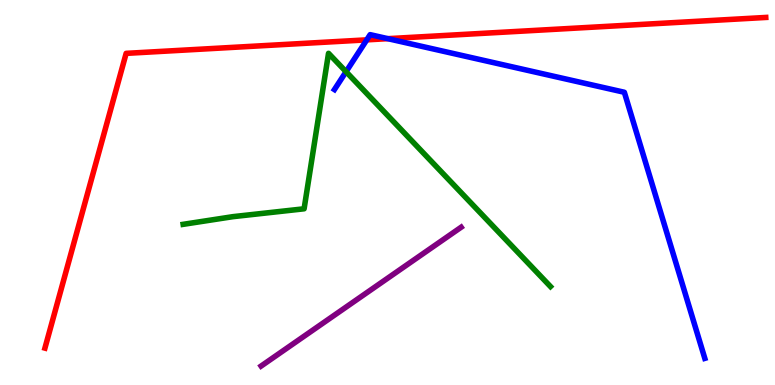[{'lines': ['blue', 'red'], 'intersections': [{'x': 4.73, 'y': 8.96}, {'x': 5.0, 'y': 9.0}]}, {'lines': ['green', 'red'], 'intersections': []}, {'lines': ['purple', 'red'], 'intersections': []}, {'lines': ['blue', 'green'], 'intersections': [{'x': 4.47, 'y': 8.14}]}, {'lines': ['blue', 'purple'], 'intersections': []}, {'lines': ['green', 'purple'], 'intersections': []}]